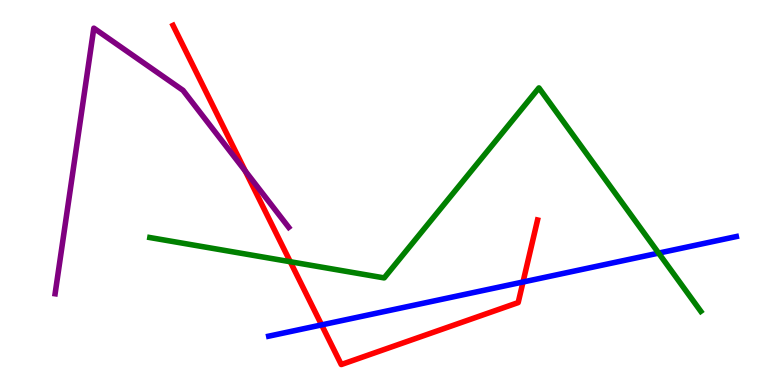[{'lines': ['blue', 'red'], 'intersections': [{'x': 4.15, 'y': 1.56}, {'x': 6.75, 'y': 2.68}]}, {'lines': ['green', 'red'], 'intersections': [{'x': 3.75, 'y': 3.2}]}, {'lines': ['purple', 'red'], 'intersections': [{'x': 3.16, 'y': 5.56}]}, {'lines': ['blue', 'green'], 'intersections': [{'x': 8.5, 'y': 3.43}]}, {'lines': ['blue', 'purple'], 'intersections': []}, {'lines': ['green', 'purple'], 'intersections': []}]